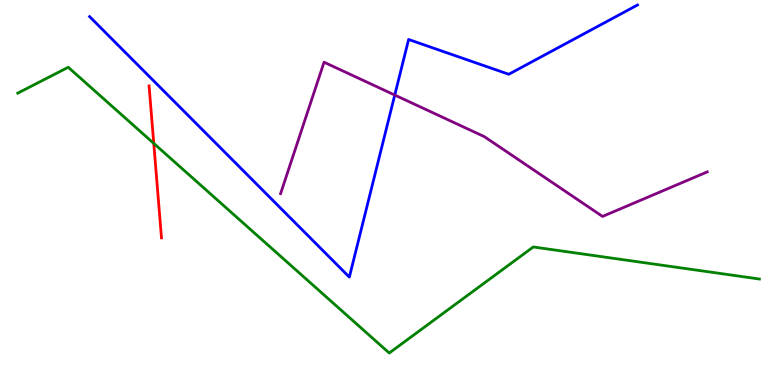[{'lines': ['blue', 'red'], 'intersections': []}, {'lines': ['green', 'red'], 'intersections': [{'x': 1.98, 'y': 6.28}]}, {'lines': ['purple', 'red'], 'intersections': []}, {'lines': ['blue', 'green'], 'intersections': []}, {'lines': ['blue', 'purple'], 'intersections': [{'x': 5.09, 'y': 7.53}]}, {'lines': ['green', 'purple'], 'intersections': []}]